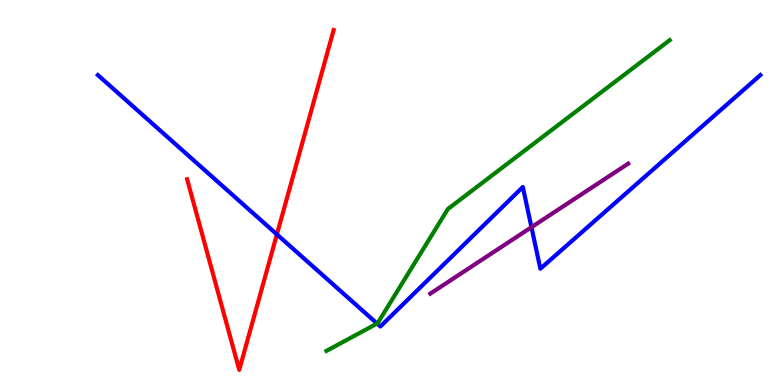[{'lines': ['blue', 'red'], 'intersections': [{'x': 3.57, 'y': 3.91}]}, {'lines': ['green', 'red'], 'intersections': []}, {'lines': ['purple', 'red'], 'intersections': []}, {'lines': ['blue', 'green'], 'intersections': [{'x': 4.87, 'y': 1.6}]}, {'lines': ['blue', 'purple'], 'intersections': [{'x': 6.86, 'y': 4.1}]}, {'lines': ['green', 'purple'], 'intersections': []}]